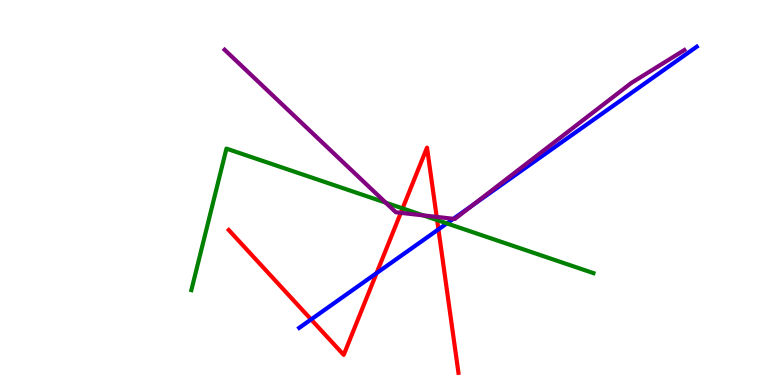[{'lines': ['blue', 'red'], 'intersections': [{'x': 4.01, 'y': 1.7}, {'x': 4.86, 'y': 2.91}, {'x': 5.66, 'y': 4.04}]}, {'lines': ['green', 'red'], 'intersections': [{'x': 5.19, 'y': 4.59}, {'x': 5.64, 'y': 4.28}]}, {'lines': ['purple', 'red'], 'intersections': [{'x': 5.17, 'y': 4.47}, {'x': 5.63, 'y': 4.37}]}, {'lines': ['blue', 'green'], 'intersections': [{'x': 5.77, 'y': 4.2}]}, {'lines': ['blue', 'purple'], 'intersections': [{'x': 5.85, 'y': 4.32}, {'x': 6.1, 'y': 4.67}]}, {'lines': ['green', 'purple'], 'intersections': [{'x': 4.98, 'y': 4.74}, {'x': 5.46, 'y': 4.41}]}]